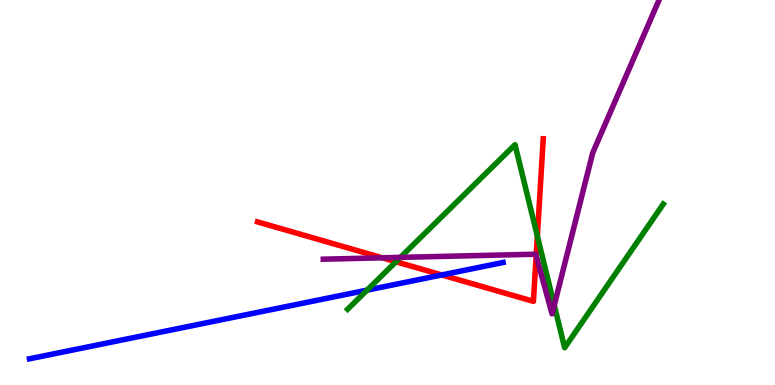[{'lines': ['blue', 'red'], 'intersections': [{'x': 5.7, 'y': 2.86}]}, {'lines': ['green', 'red'], 'intersections': [{'x': 5.11, 'y': 3.2}, {'x': 6.93, 'y': 3.87}]}, {'lines': ['purple', 'red'], 'intersections': [{'x': 4.93, 'y': 3.3}, {'x': 6.92, 'y': 3.36}]}, {'lines': ['blue', 'green'], 'intersections': [{'x': 4.74, 'y': 2.46}]}, {'lines': ['blue', 'purple'], 'intersections': []}, {'lines': ['green', 'purple'], 'intersections': [{'x': 5.17, 'y': 3.31}, {'x': 7.15, 'y': 2.07}]}]